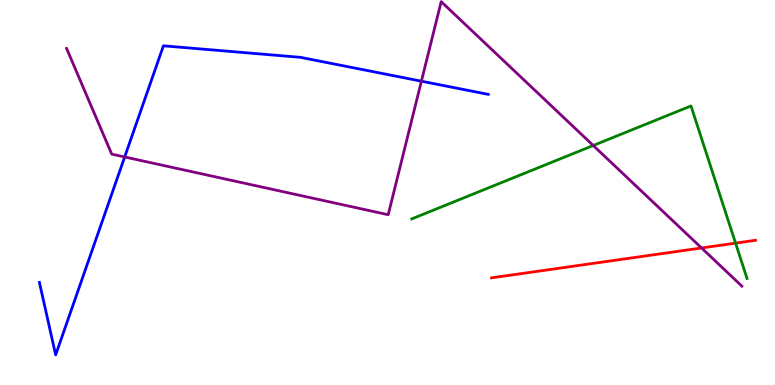[{'lines': ['blue', 'red'], 'intersections': []}, {'lines': ['green', 'red'], 'intersections': [{'x': 9.49, 'y': 3.69}]}, {'lines': ['purple', 'red'], 'intersections': [{'x': 9.05, 'y': 3.56}]}, {'lines': ['blue', 'green'], 'intersections': []}, {'lines': ['blue', 'purple'], 'intersections': [{'x': 1.61, 'y': 5.92}, {'x': 5.44, 'y': 7.89}]}, {'lines': ['green', 'purple'], 'intersections': [{'x': 7.65, 'y': 6.22}]}]